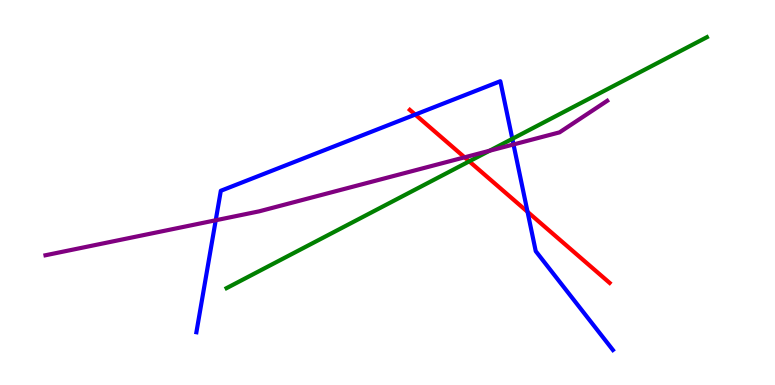[{'lines': ['blue', 'red'], 'intersections': [{'x': 5.36, 'y': 7.02}, {'x': 6.81, 'y': 4.5}]}, {'lines': ['green', 'red'], 'intersections': [{'x': 6.05, 'y': 5.81}]}, {'lines': ['purple', 'red'], 'intersections': [{'x': 5.99, 'y': 5.91}]}, {'lines': ['blue', 'green'], 'intersections': [{'x': 6.61, 'y': 6.39}]}, {'lines': ['blue', 'purple'], 'intersections': [{'x': 2.78, 'y': 4.28}, {'x': 6.63, 'y': 6.25}]}, {'lines': ['green', 'purple'], 'intersections': [{'x': 6.32, 'y': 6.08}]}]